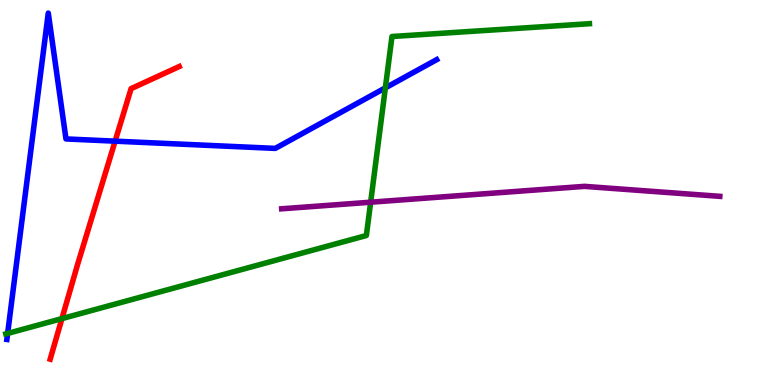[{'lines': ['blue', 'red'], 'intersections': [{'x': 1.49, 'y': 6.33}]}, {'lines': ['green', 'red'], 'intersections': [{'x': 0.799, 'y': 1.72}]}, {'lines': ['purple', 'red'], 'intersections': []}, {'lines': ['blue', 'green'], 'intersections': [{'x': 0.0985, 'y': 1.34}, {'x': 4.97, 'y': 7.72}]}, {'lines': ['blue', 'purple'], 'intersections': []}, {'lines': ['green', 'purple'], 'intersections': [{'x': 4.78, 'y': 4.75}]}]